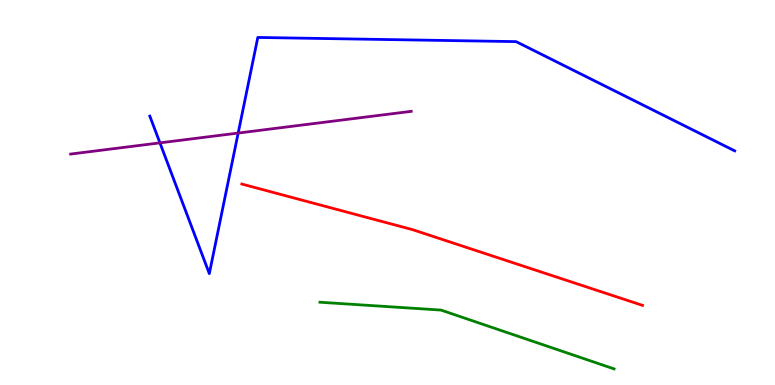[{'lines': ['blue', 'red'], 'intersections': []}, {'lines': ['green', 'red'], 'intersections': []}, {'lines': ['purple', 'red'], 'intersections': []}, {'lines': ['blue', 'green'], 'intersections': []}, {'lines': ['blue', 'purple'], 'intersections': [{'x': 2.06, 'y': 6.29}, {'x': 3.07, 'y': 6.54}]}, {'lines': ['green', 'purple'], 'intersections': []}]